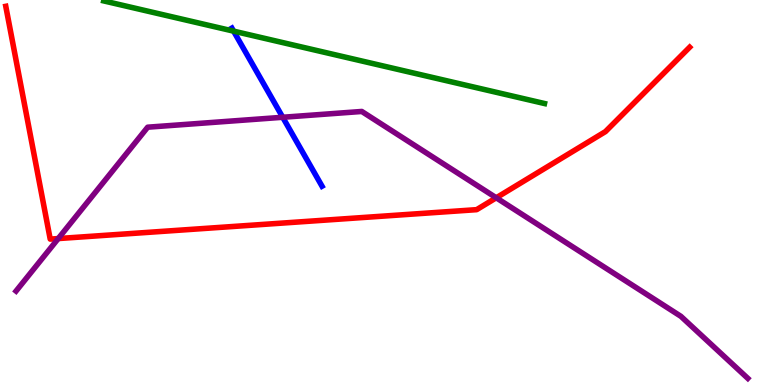[{'lines': ['blue', 'red'], 'intersections': []}, {'lines': ['green', 'red'], 'intersections': []}, {'lines': ['purple', 'red'], 'intersections': [{'x': 0.751, 'y': 3.8}, {'x': 6.4, 'y': 4.86}]}, {'lines': ['blue', 'green'], 'intersections': [{'x': 3.01, 'y': 9.19}]}, {'lines': ['blue', 'purple'], 'intersections': [{'x': 3.65, 'y': 6.95}]}, {'lines': ['green', 'purple'], 'intersections': []}]